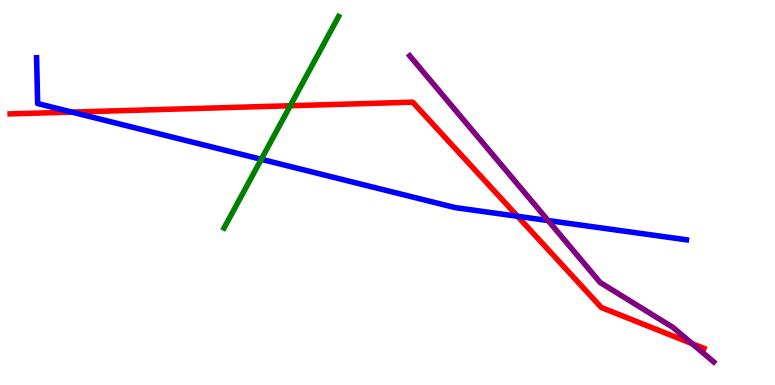[{'lines': ['blue', 'red'], 'intersections': [{'x': 0.928, 'y': 7.09}, {'x': 6.68, 'y': 4.38}]}, {'lines': ['green', 'red'], 'intersections': [{'x': 3.75, 'y': 7.25}]}, {'lines': ['purple', 'red'], 'intersections': [{'x': 8.93, 'y': 1.07}]}, {'lines': ['blue', 'green'], 'intersections': [{'x': 3.37, 'y': 5.86}]}, {'lines': ['blue', 'purple'], 'intersections': [{'x': 7.07, 'y': 4.27}]}, {'lines': ['green', 'purple'], 'intersections': []}]